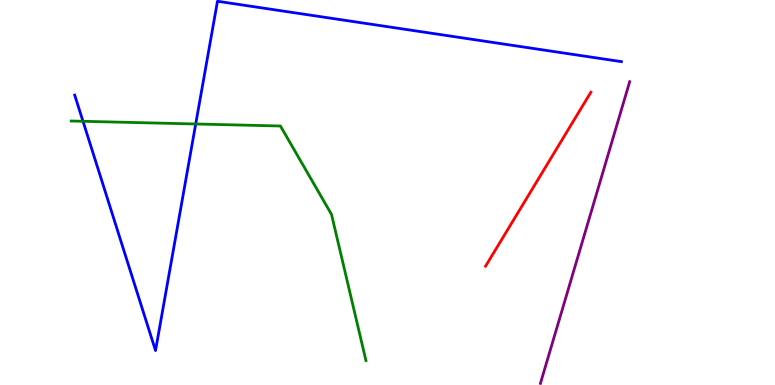[{'lines': ['blue', 'red'], 'intersections': []}, {'lines': ['green', 'red'], 'intersections': []}, {'lines': ['purple', 'red'], 'intersections': []}, {'lines': ['blue', 'green'], 'intersections': [{'x': 1.07, 'y': 6.85}, {'x': 2.53, 'y': 6.78}]}, {'lines': ['blue', 'purple'], 'intersections': []}, {'lines': ['green', 'purple'], 'intersections': []}]